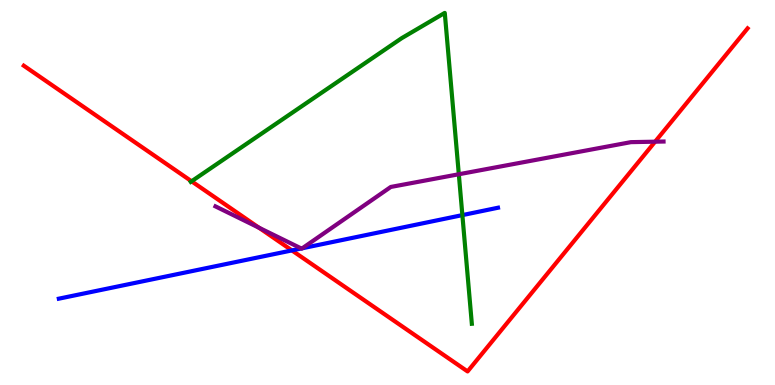[{'lines': ['blue', 'red'], 'intersections': [{'x': 3.77, 'y': 3.5}]}, {'lines': ['green', 'red'], 'intersections': [{'x': 2.47, 'y': 5.29}]}, {'lines': ['purple', 'red'], 'intersections': [{'x': 3.34, 'y': 4.09}, {'x': 8.45, 'y': 6.32}]}, {'lines': ['blue', 'green'], 'intersections': [{'x': 5.97, 'y': 4.41}]}, {'lines': ['blue', 'purple'], 'intersections': [{'x': 3.89, 'y': 3.55}, {'x': 3.9, 'y': 3.55}]}, {'lines': ['green', 'purple'], 'intersections': [{'x': 5.92, 'y': 5.47}]}]